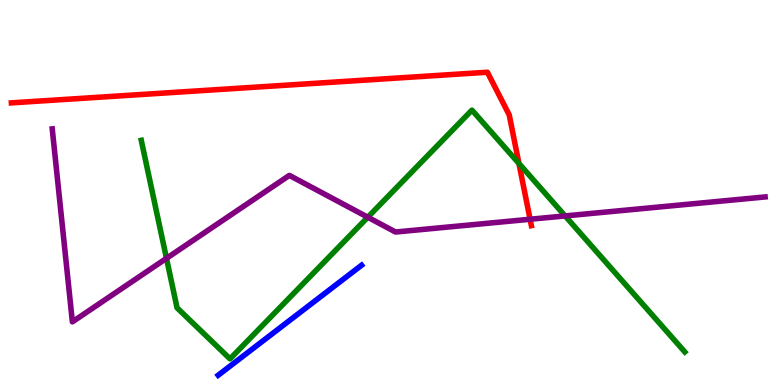[{'lines': ['blue', 'red'], 'intersections': []}, {'lines': ['green', 'red'], 'intersections': [{'x': 6.7, 'y': 5.75}]}, {'lines': ['purple', 'red'], 'intersections': [{'x': 6.84, 'y': 4.31}]}, {'lines': ['blue', 'green'], 'intersections': []}, {'lines': ['blue', 'purple'], 'intersections': []}, {'lines': ['green', 'purple'], 'intersections': [{'x': 2.15, 'y': 3.29}, {'x': 4.75, 'y': 4.36}, {'x': 7.29, 'y': 4.39}]}]